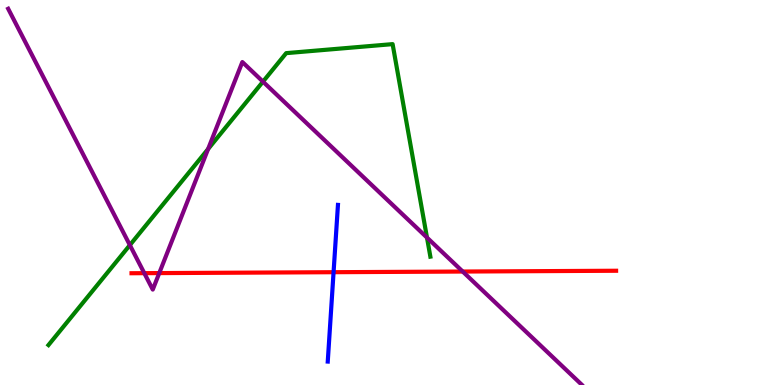[{'lines': ['blue', 'red'], 'intersections': [{'x': 4.3, 'y': 2.93}]}, {'lines': ['green', 'red'], 'intersections': []}, {'lines': ['purple', 'red'], 'intersections': [{'x': 1.86, 'y': 2.9}, {'x': 2.05, 'y': 2.91}, {'x': 5.97, 'y': 2.95}]}, {'lines': ['blue', 'green'], 'intersections': []}, {'lines': ['blue', 'purple'], 'intersections': []}, {'lines': ['green', 'purple'], 'intersections': [{'x': 1.68, 'y': 3.63}, {'x': 2.69, 'y': 6.13}, {'x': 3.39, 'y': 7.88}, {'x': 5.51, 'y': 3.83}]}]